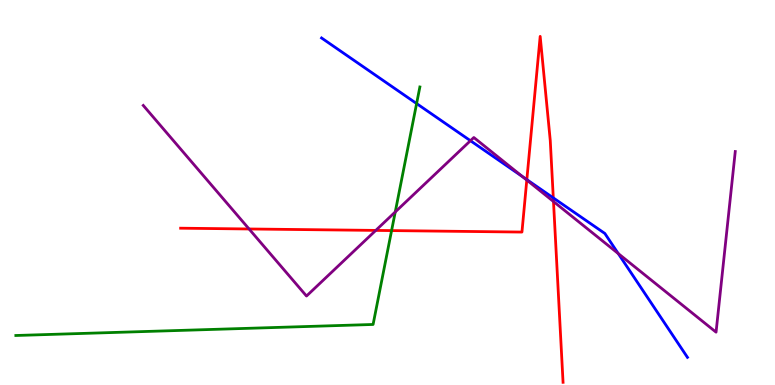[{'lines': ['blue', 'red'], 'intersections': [{'x': 6.8, 'y': 5.33}, {'x': 7.14, 'y': 4.86}]}, {'lines': ['green', 'red'], 'intersections': [{'x': 5.05, 'y': 4.01}]}, {'lines': ['purple', 'red'], 'intersections': [{'x': 3.21, 'y': 4.05}, {'x': 4.85, 'y': 4.02}, {'x': 6.8, 'y': 5.32}, {'x': 7.14, 'y': 4.77}]}, {'lines': ['blue', 'green'], 'intersections': [{'x': 5.38, 'y': 7.31}]}, {'lines': ['blue', 'purple'], 'intersections': [{'x': 6.07, 'y': 6.34}, {'x': 6.74, 'y': 5.41}, {'x': 7.98, 'y': 3.41}]}, {'lines': ['green', 'purple'], 'intersections': [{'x': 5.1, 'y': 4.49}]}]